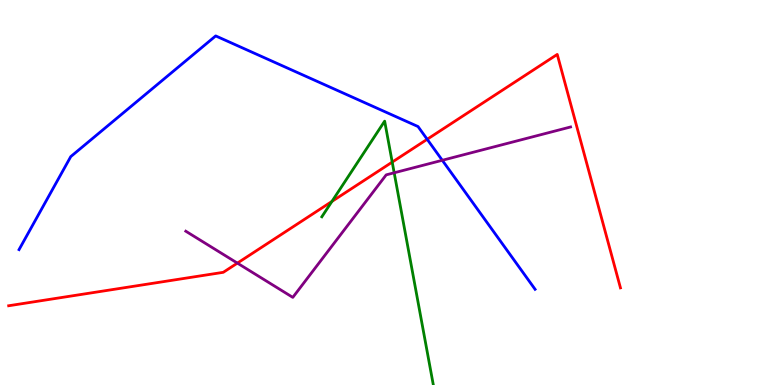[{'lines': ['blue', 'red'], 'intersections': [{'x': 5.51, 'y': 6.38}]}, {'lines': ['green', 'red'], 'intersections': [{'x': 4.28, 'y': 4.77}, {'x': 5.06, 'y': 5.79}]}, {'lines': ['purple', 'red'], 'intersections': [{'x': 3.06, 'y': 3.17}]}, {'lines': ['blue', 'green'], 'intersections': []}, {'lines': ['blue', 'purple'], 'intersections': [{'x': 5.71, 'y': 5.84}]}, {'lines': ['green', 'purple'], 'intersections': [{'x': 5.09, 'y': 5.51}]}]